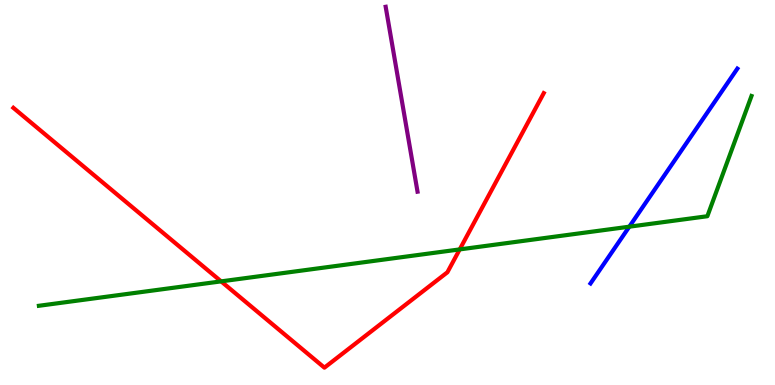[{'lines': ['blue', 'red'], 'intersections': []}, {'lines': ['green', 'red'], 'intersections': [{'x': 2.85, 'y': 2.69}, {'x': 5.93, 'y': 3.52}]}, {'lines': ['purple', 'red'], 'intersections': []}, {'lines': ['blue', 'green'], 'intersections': [{'x': 8.12, 'y': 4.11}]}, {'lines': ['blue', 'purple'], 'intersections': []}, {'lines': ['green', 'purple'], 'intersections': []}]